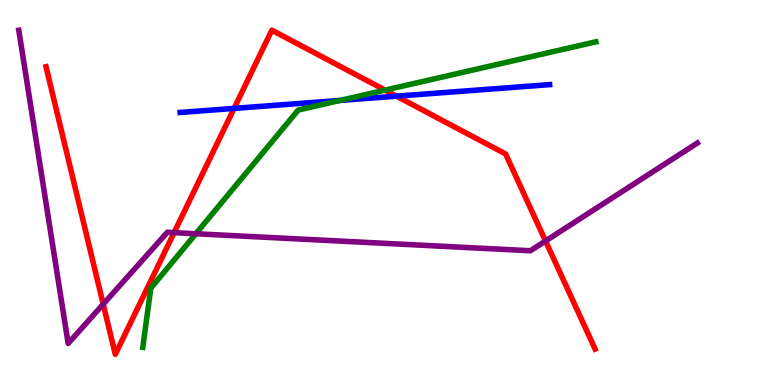[{'lines': ['blue', 'red'], 'intersections': [{'x': 3.02, 'y': 7.18}, {'x': 5.12, 'y': 7.5}]}, {'lines': ['green', 'red'], 'intersections': [{'x': 4.97, 'y': 7.66}]}, {'lines': ['purple', 'red'], 'intersections': [{'x': 1.33, 'y': 2.1}, {'x': 2.25, 'y': 3.96}, {'x': 7.04, 'y': 3.74}]}, {'lines': ['blue', 'green'], 'intersections': [{'x': 4.39, 'y': 7.39}]}, {'lines': ['blue', 'purple'], 'intersections': []}, {'lines': ['green', 'purple'], 'intersections': [{'x': 2.53, 'y': 3.93}]}]